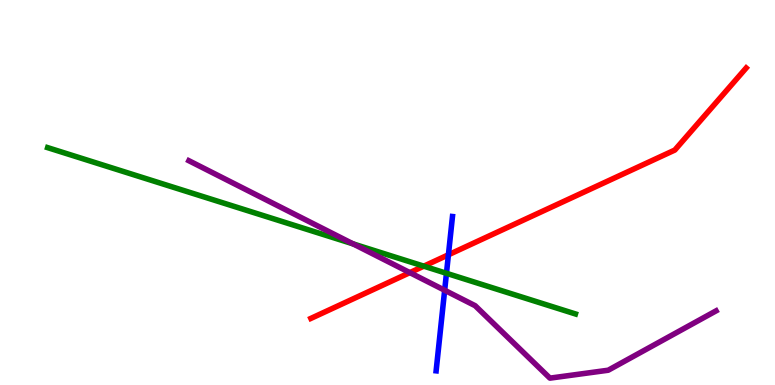[{'lines': ['blue', 'red'], 'intersections': [{'x': 5.79, 'y': 3.38}]}, {'lines': ['green', 'red'], 'intersections': [{'x': 5.47, 'y': 3.09}]}, {'lines': ['purple', 'red'], 'intersections': [{'x': 5.29, 'y': 2.92}]}, {'lines': ['blue', 'green'], 'intersections': [{'x': 5.76, 'y': 2.9}]}, {'lines': ['blue', 'purple'], 'intersections': [{'x': 5.74, 'y': 2.46}]}, {'lines': ['green', 'purple'], 'intersections': [{'x': 4.56, 'y': 3.67}]}]